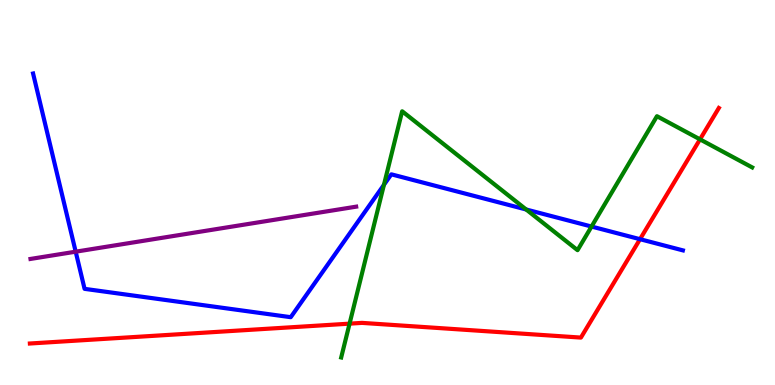[{'lines': ['blue', 'red'], 'intersections': [{'x': 8.26, 'y': 3.79}]}, {'lines': ['green', 'red'], 'intersections': [{'x': 4.51, 'y': 1.59}, {'x': 9.03, 'y': 6.38}]}, {'lines': ['purple', 'red'], 'intersections': []}, {'lines': ['blue', 'green'], 'intersections': [{'x': 4.95, 'y': 5.2}, {'x': 6.79, 'y': 4.56}, {'x': 7.63, 'y': 4.12}]}, {'lines': ['blue', 'purple'], 'intersections': [{'x': 0.977, 'y': 3.46}]}, {'lines': ['green', 'purple'], 'intersections': []}]